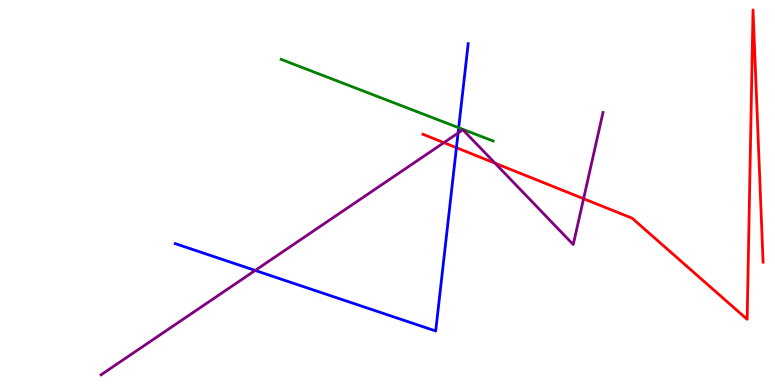[{'lines': ['blue', 'red'], 'intersections': [{'x': 5.89, 'y': 6.16}]}, {'lines': ['green', 'red'], 'intersections': []}, {'lines': ['purple', 'red'], 'intersections': [{'x': 5.73, 'y': 6.29}, {'x': 6.39, 'y': 5.76}, {'x': 7.53, 'y': 4.84}]}, {'lines': ['blue', 'green'], 'intersections': [{'x': 5.92, 'y': 6.68}]}, {'lines': ['blue', 'purple'], 'intersections': [{'x': 3.29, 'y': 2.98}, {'x': 5.91, 'y': 6.54}]}, {'lines': ['green', 'purple'], 'intersections': []}]